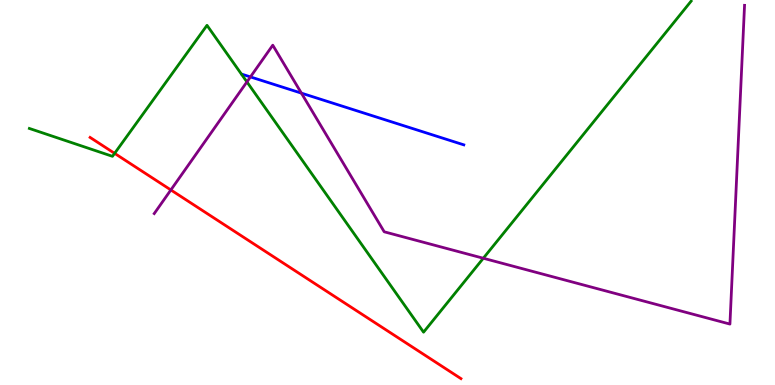[{'lines': ['blue', 'red'], 'intersections': []}, {'lines': ['green', 'red'], 'intersections': [{'x': 1.48, 'y': 6.02}]}, {'lines': ['purple', 'red'], 'intersections': [{'x': 2.2, 'y': 5.07}]}, {'lines': ['blue', 'green'], 'intersections': []}, {'lines': ['blue', 'purple'], 'intersections': [{'x': 3.23, 'y': 8.0}, {'x': 3.89, 'y': 7.58}]}, {'lines': ['green', 'purple'], 'intersections': [{'x': 3.19, 'y': 7.87}, {'x': 6.24, 'y': 3.29}]}]